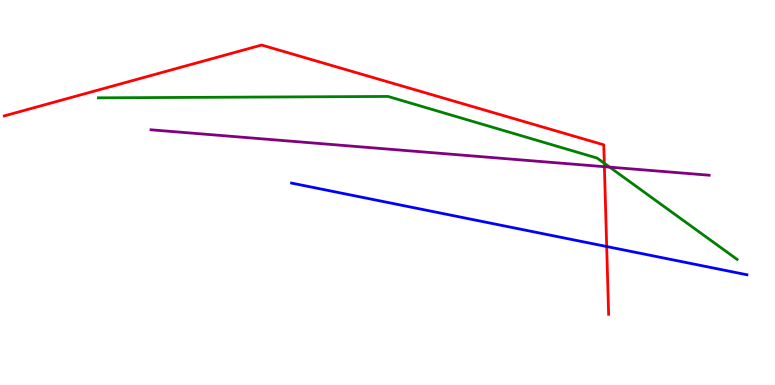[{'lines': ['blue', 'red'], 'intersections': [{'x': 7.83, 'y': 3.6}]}, {'lines': ['green', 'red'], 'intersections': [{'x': 7.8, 'y': 5.76}]}, {'lines': ['purple', 'red'], 'intersections': [{'x': 7.8, 'y': 5.67}]}, {'lines': ['blue', 'green'], 'intersections': []}, {'lines': ['blue', 'purple'], 'intersections': []}, {'lines': ['green', 'purple'], 'intersections': [{'x': 7.87, 'y': 5.66}]}]